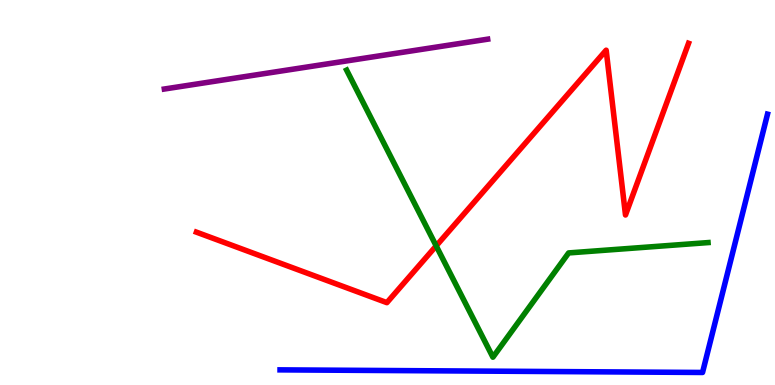[{'lines': ['blue', 'red'], 'intersections': []}, {'lines': ['green', 'red'], 'intersections': [{'x': 5.63, 'y': 3.61}]}, {'lines': ['purple', 'red'], 'intersections': []}, {'lines': ['blue', 'green'], 'intersections': []}, {'lines': ['blue', 'purple'], 'intersections': []}, {'lines': ['green', 'purple'], 'intersections': []}]